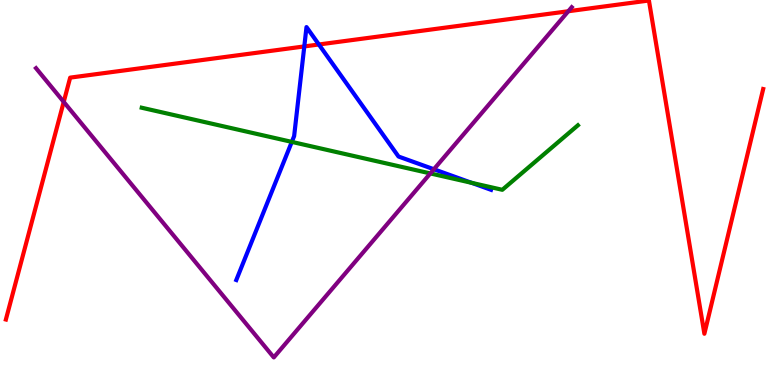[{'lines': ['blue', 'red'], 'intersections': [{'x': 3.93, 'y': 8.79}, {'x': 4.11, 'y': 8.84}]}, {'lines': ['green', 'red'], 'intersections': []}, {'lines': ['purple', 'red'], 'intersections': [{'x': 0.822, 'y': 7.35}, {'x': 7.33, 'y': 9.71}]}, {'lines': ['blue', 'green'], 'intersections': [{'x': 3.77, 'y': 6.31}, {'x': 6.09, 'y': 5.25}]}, {'lines': ['blue', 'purple'], 'intersections': [{'x': 5.6, 'y': 5.6}]}, {'lines': ['green', 'purple'], 'intersections': [{'x': 5.55, 'y': 5.5}]}]